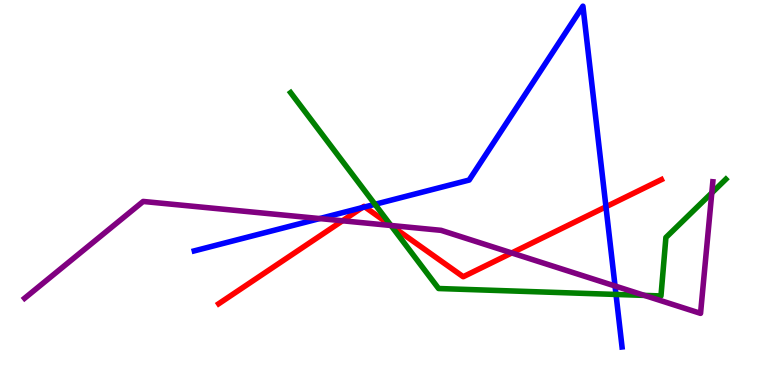[{'lines': ['blue', 'red'], 'intersections': [{'x': 4.67, 'y': 4.61}, {'x': 4.71, 'y': 4.63}, {'x': 7.82, 'y': 4.63}]}, {'lines': ['green', 'red'], 'intersections': [{'x': 5.04, 'y': 4.14}]}, {'lines': ['purple', 'red'], 'intersections': [{'x': 4.42, 'y': 4.27}, {'x': 5.04, 'y': 4.14}, {'x': 6.6, 'y': 3.43}]}, {'lines': ['blue', 'green'], 'intersections': [{'x': 4.84, 'y': 4.69}, {'x': 7.95, 'y': 2.35}]}, {'lines': ['blue', 'purple'], 'intersections': [{'x': 4.12, 'y': 4.32}, {'x': 7.94, 'y': 2.57}]}, {'lines': ['green', 'purple'], 'intersections': [{'x': 5.04, 'y': 4.14}, {'x': 8.31, 'y': 2.33}, {'x': 9.18, 'y': 4.99}]}]